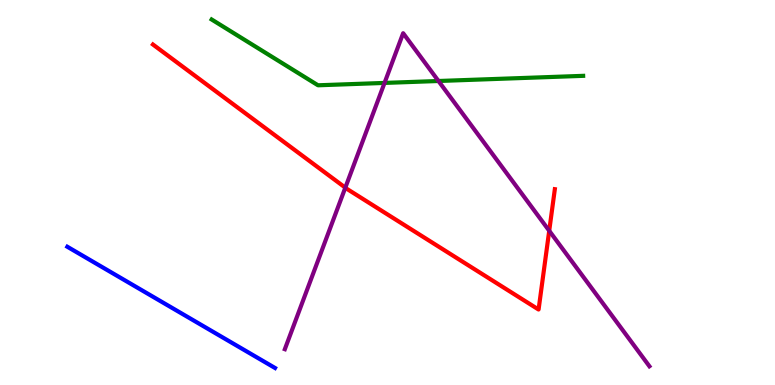[{'lines': ['blue', 'red'], 'intersections': []}, {'lines': ['green', 'red'], 'intersections': []}, {'lines': ['purple', 'red'], 'intersections': [{'x': 4.46, 'y': 5.13}, {'x': 7.09, 'y': 4.01}]}, {'lines': ['blue', 'green'], 'intersections': []}, {'lines': ['blue', 'purple'], 'intersections': []}, {'lines': ['green', 'purple'], 'intersections': [{'x': 4.96, 'y': 7.85}, {'x': 5.66, 'y': 7.9}]}]